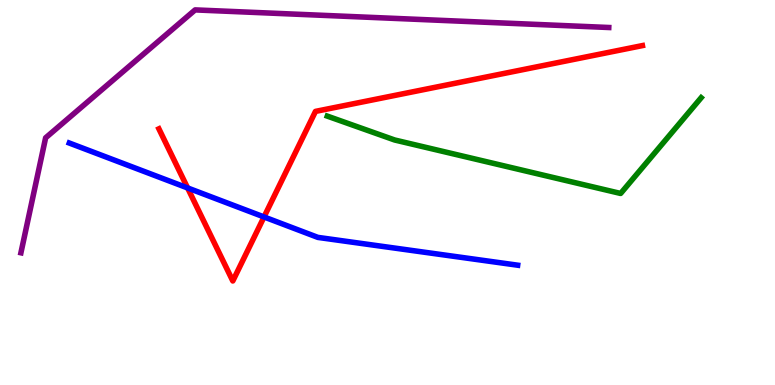[{'lines': ['blue', 'red'], 'intersections': [{'x': 2.42, 'y': 5.12}, {'x': 3.41, 'y': 4.36}]}, {'lines': ['green', 'red'], 'intersections': []}, {'lines': ['purple', 'red'], 'intersections': []}, {'lines': ['blue', 'green'], 'intersections': []}, {'lines': ['blue', 'purple'], 'intersections': []}, {'lines': ['green', 'purple'], 'intersections': []}]